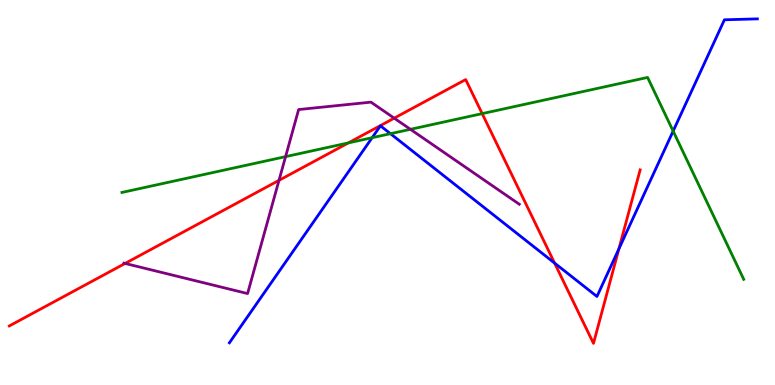[{'lines': ['blue', 'red'], 'intersections': [{'x': 7.16, 'y': 3.17}, {'x': 7.99, 'y': 3.54}]}, {'lines': ['green', 'red'], 'intersections': [{'x': 4.49, 'y': 6.29}, {'x': 6.22, 'y': 7.05}]}, {'lines': ['purple', 'red'], 'intersections': [{'x': 1.61, 'y': 3.16}, {'x': 3.6, 'y': 5.32}, {'x': 5.09, 'y': 6.93}]}, {'lines': ['blue', 'green'], 'intersections': [{'x': 4.8, 'y': 6.42}, {'x': 5.04, 'y': 6.53}, {'x': 8.69, 'y': 6.59}]}, {'lines': ['blue', 'purple'], 'intersections': []}, {'lines': ['green', 'purple'], 'intersections': [{'x': 3.68, 'y': 5.93}, {'x': 5.3, 'y': 6.64}]}]